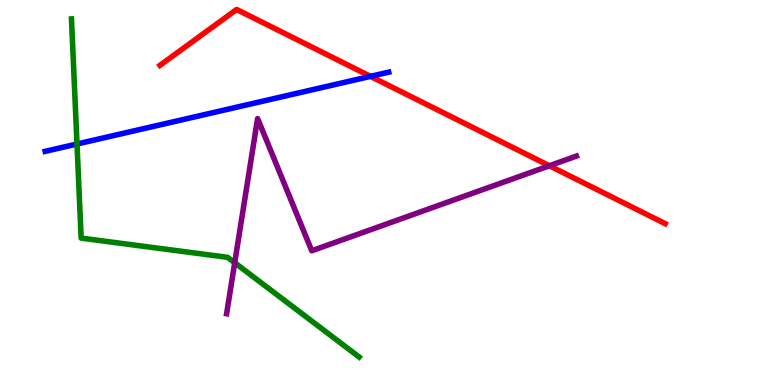[{'lines': ['blue', 'red'], 'intersections': [{'x': 4.78, 'y': 8.02}]}, {'lines': ['green', 'red'], 'intersections': []}, {'lines': ['purple', 'red'], 'intersections': [{'x': 7.09, 'y': 5.69}]}, {'lines': ['blue', 'green'], 'intersections': [{'x': 0.994, 'y': 6.26}]}, {'lines': ['blue', 'purple'], 'intersections': []}, {'lines': ['green', 'purple'], 'intersections': [{'x': 3.03, 'y': 3.18}]}]